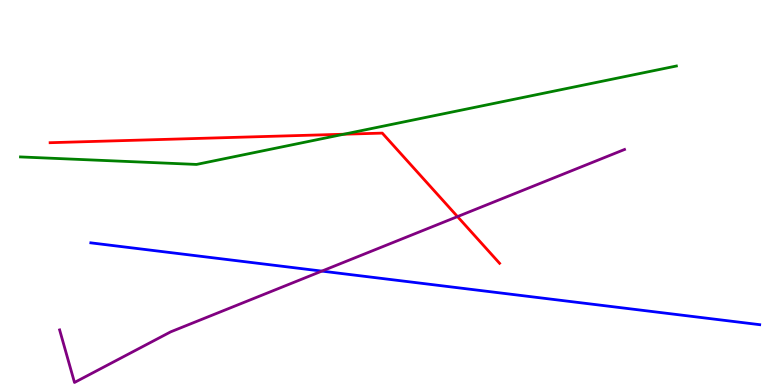[{'lines': ['blue', 'red'], 'intersections': []}, {'lines': ['green', 'red'], 'intersections': [{'x': 4.44, 'y': 6.51}]}, {'lines': ['purple', 'red'], 'intersections': [{'x': 5.9, 'y': 4.37}]}, {'lines': ['blue', 'green'], 'intersections': []}, {'lines': ['blue', 'purple'], 'intersections': [{'x': 4.15, 'y': 2.96}]}, {'lines': ['green', 'purple'], 'intersections': []}]